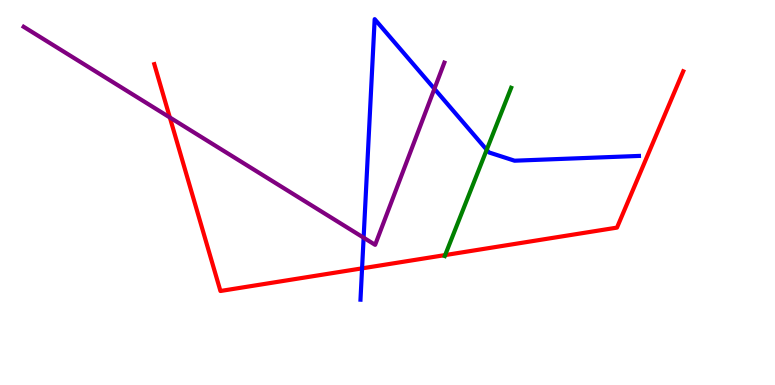[{'lines': ['blue', 'red'], 'intersections': [{'x': 4.67, 'y': 3.03}]}, {'lines': ['green', 'red'], 'intersections': [{'x': 5.74, 'y': 3.37}]}, {'lines': ['purple', 'red'], 'intersections': [{'x': 2.19, 'y': 6.95}]}, {'lines': ['blue', 'green'], 'intersections': [{'x': 6.28, 'y': 6.11}]}, {'lines': ['blue', 'purple'], 'intersections': [{'x': 4.69, 'y': 3.83}, {'x': 5.61, 'y': 7.69}]}, {'lines': ['green', 'purple'], 'intersections': []}]